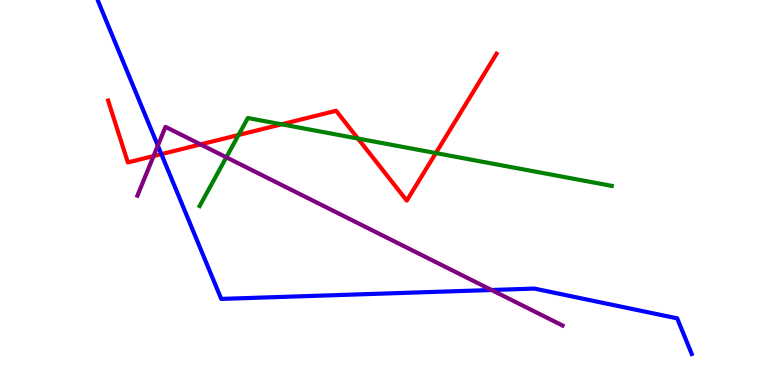[{'lines': ['blue', 'red'], 'intersections': [{'x': 2.08, 'y': 6.0}]}, {'lines': ['green', 'red'], 'intersections': [{'x': 3.08, 'y': 6.49}, {'x': 3.63, 'y': 6.77}, {'x': 4.62, 'y': 6.4}, {'x': 5.62, 'y': 6.02}]}, {'lines': ['purple', 'red'], 'intersections': [{'x': 1.98, 'y': 5.95}, {'x': 2.59, 'y': 6.25}]}, {'lines': ['blue', 'green'], 'intersections': []}, {'lines': ['blue', 'purple'], 'intersections': [{'x': 2.04, 'y': 6.22}, {'x': 6.34, 'y': 2.47}]}, {'lines': ['green', 'purple'], 'intersections': [{'x': 2.92, 'y': 5.91}]}]